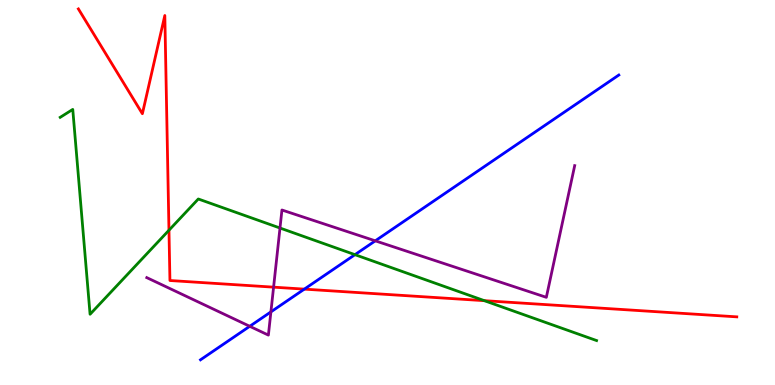[{'lines': ['blue', 'red'], 'intersections': [{'x': 3.93, 'y': 2.49}]}, {'lines': ['green', 'red'], 'intersections': [{'x': 2.18, 'y': 4.02}, {'x': 6.25, 'y': 2.19}]}, {'lines': ['purple', 'red'], 'intersections': [{'x': 3.53, 'y': 2.54}]}, {'lines': ['blue', 'green'], 'intersections': [{'x': 4.58, 'y': 3.39}]}, {'lines': ['blue', 'purple'], 'intersections': [{'x': 3.22, 'y': 1.52}, {'x': 3.5, 'y': 1.9}, {'x': 4.84, 'y': 3.74}]}, {'lines': ['green', 'purple'], 'intersections': [{'x': 3.61, 'y': 4.08}]}]